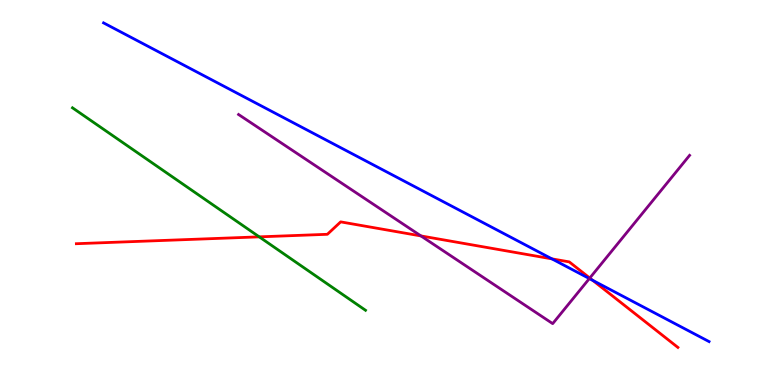[{'lines': ['blue', 'red'], 'intersections': [{'x': 7.12, 'y': 3.28}, {'x': 7.65, 'y': 2.72}]}, {'lines': ['green', 'red'], 'intersections': [{'x': 3.35, 'y': 3.85}]}, {'lines': ['purple', 'red'], 'intersections': [{'x': 5.43, 'y': 3.87}, {'x': 7.61, 'y': 2.78}]}, {'lines': ['blue', 'green'], 'intersections': []}, {'lines': ['blue', 'purple'], 'intersections': [{'x': 7.6, 'y': 2.76}]}, {'lines': ['green', 'purple'], 'intersections': []}]